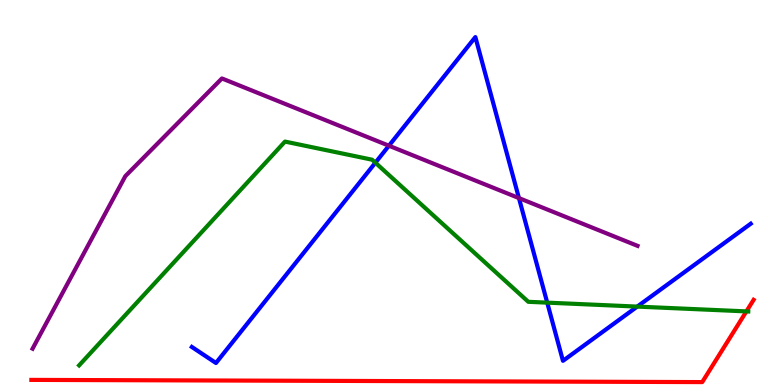[{'lines': ['blue', 'red'], 'intersections': []}, {'lines': ['green', 'red'], 'intersections': [{'x': 9.63, 'y': 1.91}]}, {'lines': ['purple', 'red'], 'intersections': []}, {'lines': ['blue', 'green'], 'intersections': [{'x': 4.84, 'y': 5.77}, {'x': 7.06, 'y': 2.14}, {'x': 8.22, 'y': 2.04}]}, {'lines': ['blue', 'purple'], 'intersections': [{'x': 5.02, 'y': 6.22}, {'x': 6.7, 'y': 4.86}]}, {'lines': ['green', 'purple'], 'intersections': []}]